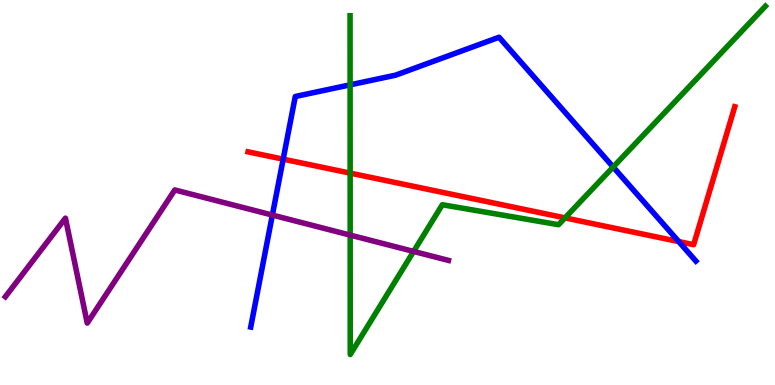[{'lines': ['blue', 'red'], 'intersections': [{'x': 3.65, 'y': 5.87}, {'x': 8.76, 'y': 3.73}]}, {'lines': ['green', 'red'], 'intersections': [{'x': 4.52, 'y': 5.5}, {'x': 7.29, 'y': 4.34}]}, {'lines': ['purple', 'red'], 'intersections': []}, {'lines': ['blue', 'green'], 'intersections': [{'x': 4.52, 'y': 7.8}, {'x': 7.91, 'y': 5.66}]}, {'lines': ['blue', 'purple'], 'intersections': [{'x': 3.51, 'y': 4.41}]}, {'lines': ['green', 'purple'], 'intersections': [{'x': 4.52, 'y': 3.89}, {'x': 5.34, 'y': 3.47}]}]